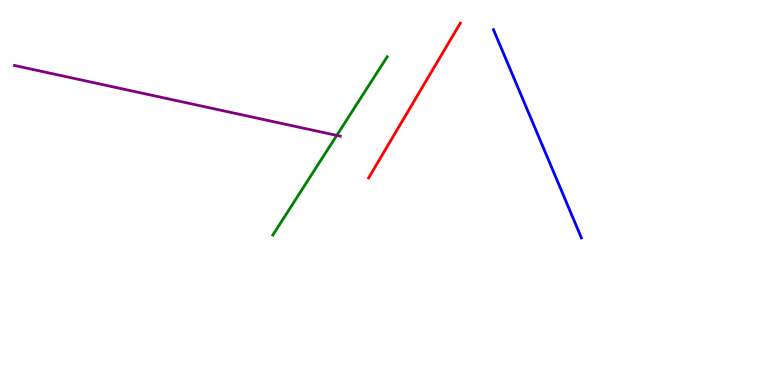[{'lines': ['blue', 'red'], 'intersections': []}, {'lines': ['green', 'red'], 'intersections': []}, {'lines': ['purple', 'red'], 'intersections': []}, {'lines': ['blue', 'green'], 'intersections': []}, {'lines': ['blue', 'purple'], 'intersections': []}, {'lines': ['green', 'purple'], 'intersections': [{'x': 4.35, 'y': 6.48}]}]